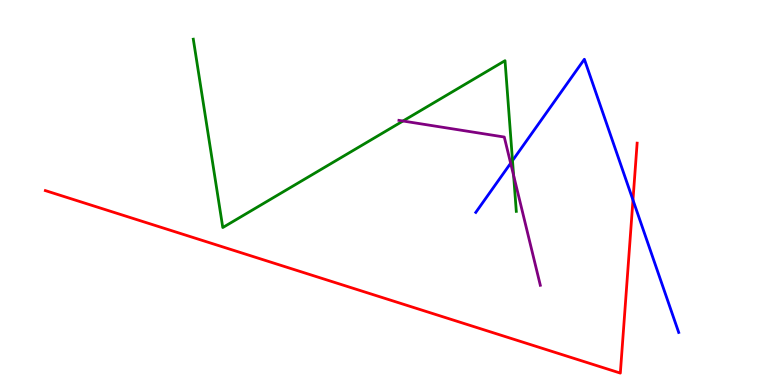[{'lines': ['blue', 'red'], 'intersections': [{'x': 8.17, 'y': 4.8}]}, {'lines': ['green', 'red'], 'intersections': []}, {'lines': ['purple', 'red'], 'intersections': []}, {'lines': ['blue', 'green'], 'intersections': [{'x': 6.61, 'y': 5.83}]}, {'lines': ['blue', 'purple'], 'intersections': [{'x': 6.59, 'y': 5.76}]}, {'lines': ['green', 'purple'], 'intersections': [{'x': 5.2, 'y': 6.86}, {'x': 6.63, 'y': 5.44}]}]